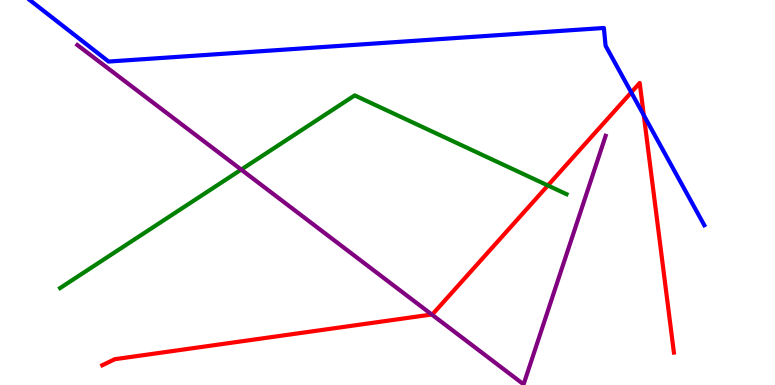[{'lines': ['blue', 'red'], 'intersections': [{'x': 8.15, 'y': 7.6}, {'x': 8.31, 'y': 7.01}]}, {'lines': ['green', 'red'], 'intersections': [{'x': 7.07, 'y': 5.18}]}, {'lines': ['purple', 'red'], 'intersections': [{'x': 5.57, 'y': 1.83}]}, {'lines': ['blue', 'green'], 'intersections': []}, {'lines': ['blue', 'purple'], 'intersections': []}, {'lines': ['green', 'purple'], 'intersections': [{'x': 3.11, 'y': 5.59}]}]